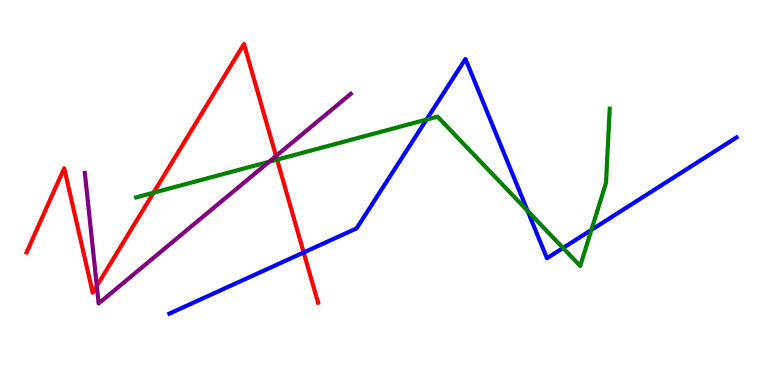[{'lines': ['blue', 'red'], 'intersections': [{'x': 3.92, 'y': 3.44}]}, {'lines': ['green', 'red'], 'intersections': [{'x': 1.98, 'y': 4.99}, {'x': 3.58, 'y': 5.85}]}, {'lines': ['purple', 'red'], 'intersections': [{'x': 1.25, 'y': 2.57}, {'x': 3.56, 'y': 5.95}]}, {'lines': ['blue', 'green'], 'intersections': [{'x': 5.5, 'y': 6.89}, {'x': 6.81, 'y': 4.52}, {'x': 7.27, 'y': 3.56}, {'x': 7.63, 'y': 4.03}]}, {'lines': ['blue', 'purple'], 'intersections': []}, {'lines': ['green', 'purple'], 'intersections': [{'x': 3.47, 'y': 5.8}]}]